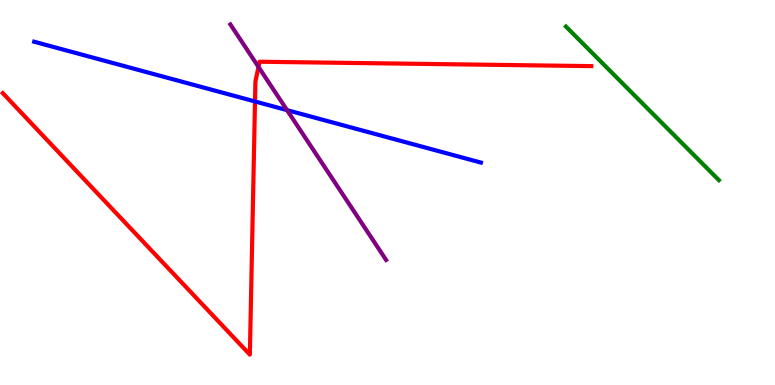[{'lines': ['blue', 'red'], 'intersections': [{'x': 3.29, 'y': 7.36}]}, {'lines': ['green', 'red'], 'intersections': []}, {'lines': ['purple', 'red'], 'intersections': [{'x': 3.34, 'y': 8.26}]}, {'lines': ['blue', 'green'], 'intersections': []}, {'lines': ['blue', 'purple'], 'intersections': [{'x': 3.7, 'y': 7.14}]}, {'lines': ['green', 'purple'], 'intersections': []}]